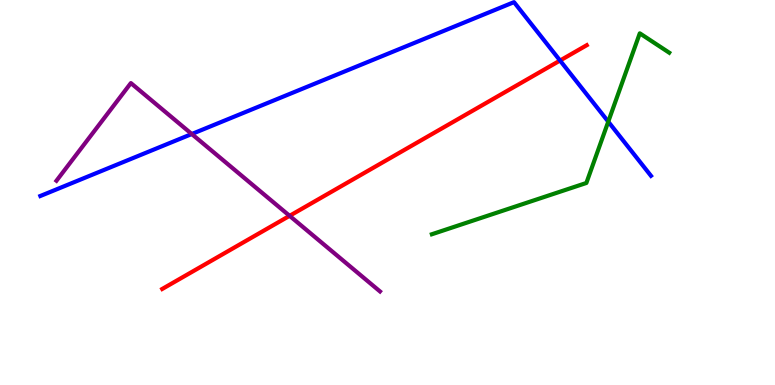[{'lines': ['blue', 'red'], 'intersections': [{'x': 7.23, 'y': 8.43}]}, {'lines': ['green', 'red'], 'intersections': []}, {'lines': ['purple', 'red'], 'intersections': [{'x': 3.74, 'y': 4.39}]}, {'lines': ['blue', 'green'], 'intersections': [{'x': 7.85, 'y': 6.84}]}, {'lines': ['blue', 'purple'], 'intersections': [{'x': 2.47, 'y': 6.52}]}, {'lines': ['green', 'purple'], 'intersections': []}]